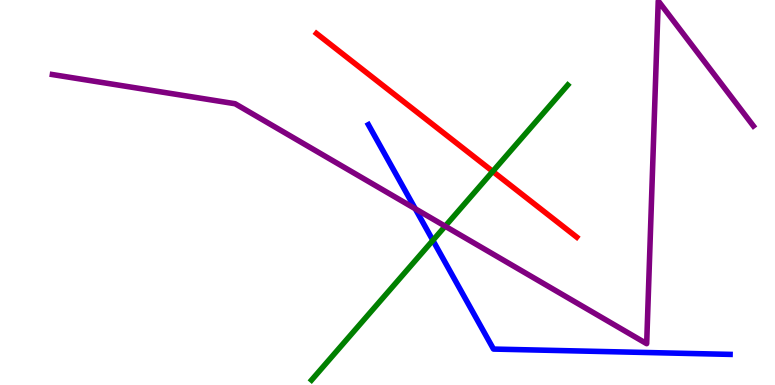[{'lines': ['blue', 'red'], 'intersections': []}, {'lines': ['green', 'red'], 'intersections': [{'x': 6.36, 'y': 5.55}]}, {'lines': ['purple', 'red'], 'intersections': []}, {'lines': ['blue', 'green'], 'intersections': [{'x': 5.59, 'y': 3.76}]}, {'lines': ['blue', 'purple'], 'intersections': [{'x': 5.36, 'y': 4.58}]}, {'lines': ['green', 'purple'], 'intersections': [{'x': 5.74, 'y': 4.12}]}]